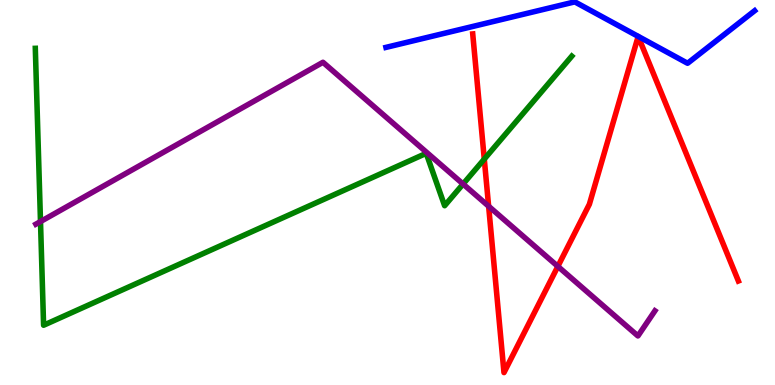[{'lines': ['blue', 'red'], 'intersections': []}, {'lines': ['green', 'red'], 'intersections': [{'x': 6.25, 'y': 5.87}]}, {'lines': ['purple', 'red'], 'intersections': [{'x': 6.3, 'y': 4.64}, {'x': 7.2, 'y': 3.08}]}, {'lines': ['blue', 'green'], 'intersections': []}, {'lines': ['blue', 'purple'], 'intersections': []}, {'lines': ['green', 'purple'], 'intersections': [{'x': 0.522, 'y': 4.24}, {'x': 5.98, 'y': 5.22}]}]